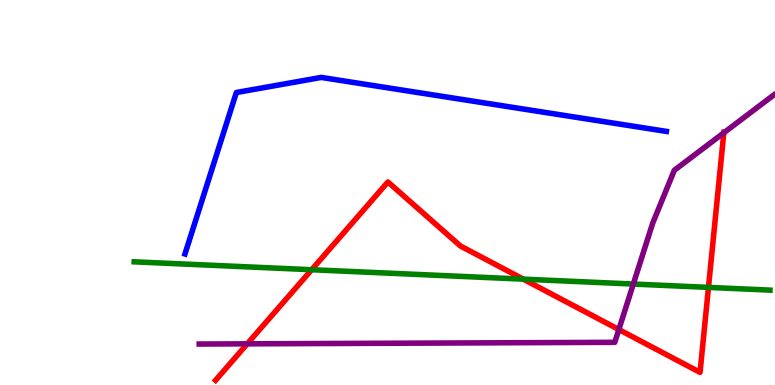[{'lines': ['blue', 'red'], 'intersections': []}, {'lines': ['green', 'red'], 'intersections': [{'x': 4.02, 'y': 2.99}, {'x': 6.75, 'y': 2.75}, {'x': 9.14, 'y': 2.54}]}, {'lines': ['purple', 'red'], 'intersections': [{'x': 3.19, 'y': 1.07}, {'x': 7.99, 'y': 1.44}, {'x': 9.34, 'y': 6.55}]}, {'lines': ['blue', 'green'], 'intersections': []}, {'lines': ['blue', 'purple'], 'intersections': []}, {'lines': ['green', 'purple'], 'intersections': [{'x': 8.17, 'y': 2.62}]}]